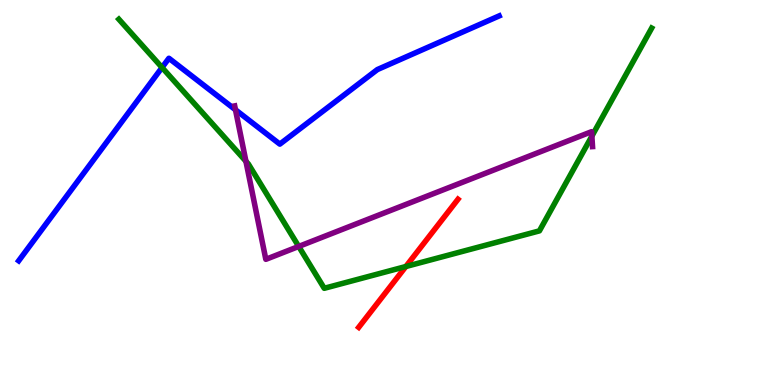[{'lines': ['blue', 'red'], 'intersections': []}, {'lines': ['green', 'red'], 'intersections': [{'x': 5.24, 'y': 3.08}]}, {'lines': ['purple', 'red'], 'intersections': []}, {'lines': ['blue', 'green'], 'intersections': [{'x': 2.09, 'y': 8.25}]}, {'lines': ['blue', 'purple'], 'intersections': [{'x': 3.04, 'y': 7.15}]}, {'lines': ['green', 'purple'], 'intersections': [{'x': 3.17, 'y': 5.81}, {'x': 3.85, 'y': 3.6}, {'x': 7.64, 'y': 6.46}]}]